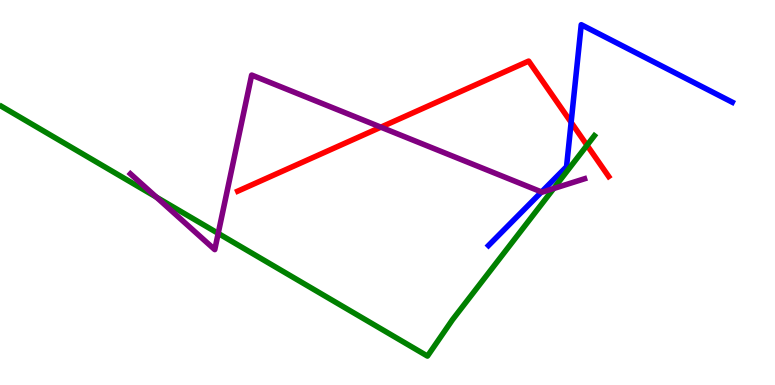[{'lines': ['blue', 'red'], 'intersections': [{'x': 7.37, 'y': 6.82}]}, {'lines': ['green', 'red'], 'intersections': [{'x': 7.57, 'y': 6.23}]}, {'lines': ['purple', 'red'], 'intersections': [{'x': 4.91, 'y': 6.7}]}, {'lines': ['blue', 'green'], 'intersections': []}, {'lines': ['blue', 'purple'], 'intersections': [{'x': 6.99, 'y': 5.01}]}, {'lines': ['green', 'purple'], 'intersections': [{'x': 2.02, 'y': 4.88}, {'x': 2.82, 'y': 3.94}, {'x': 7.14, 'y': 5.1}]}]